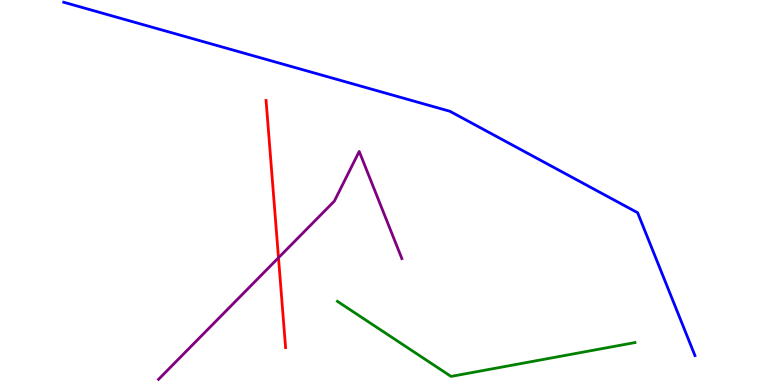[{'lines': ['blue', 'red'], 'intersections': []}, {'lines': ['green', 'red'], 'intersections': []}, {'lines': ['purple', 'red'], 'intersections': [{'x': 3.59, 'y': 3.31}]}, {'lines': ['blue', 'green'], 'intersections': []}, {'lines': ['blue', 'purple'], 'intersections': []}, {'lines': ['green', 'purple'], 'intersections': []}]